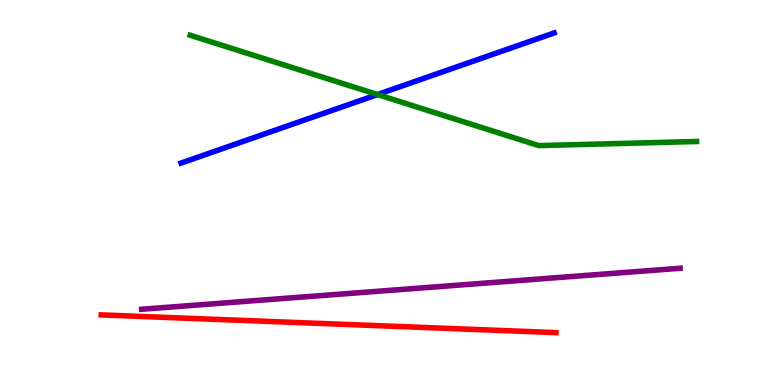[{'lines': ['blue', 'red'], 'intersections': []}, {'lines': ['green', 'red'], 'intersections': []}, {'lines': ['purple', 'red'], 'intersections': []}, {'lines': ['blue', 'green'], 'intersections': [{'x': 4.87, 'y': 7.54}]}, {'lines': ['blue', 'purple'], 'intersections': []}, {'lines': ['green', 'purple'], 'intersections': []}]